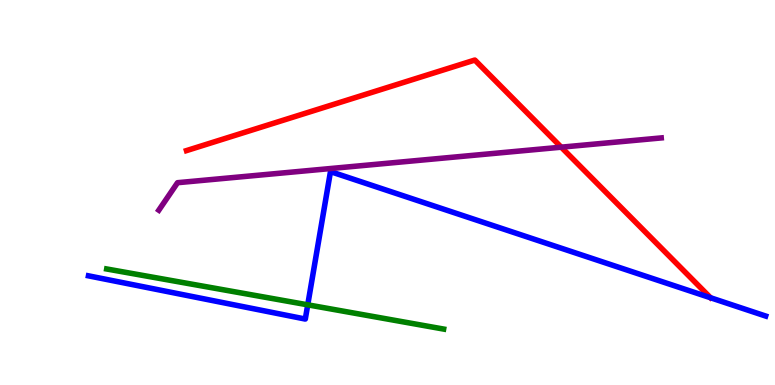[{'lines': ['blue', 'red'], 'intersections': []}, {'lines': ['green', 'red'], 'intersections': []}, {'lines': ['purple', 'red'], 'intersections': [{'x': 7.24, 'y': 6.18}]}, {'lines': ['blue', 'green'], 'intersections': [{'x': 3.97, 'y': 2.08}]}, {'lines': ['blue', 'purple'], 'intersections': []}, {'lines': ['green', 'purple'], 'intersections': []}]